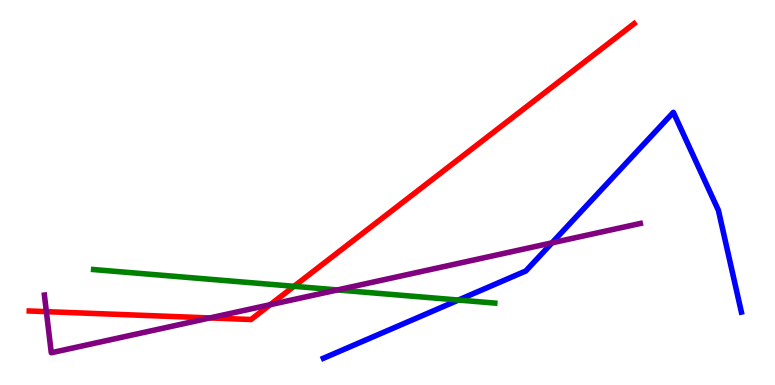[{'lines': ['blue', 'red'], 'intersections': []}, {'lines': ['green', 'red'], 'intersections': [{'x': 3.79, 'y': 2.56}]}, {'lines': ['purple', 'red'], 'intersections': [{'x': 0.598, 'y': 1.91}, {'x': 2.71, 'y': 1.74}, {'x': 3.49, 'y': 2.09}]}, {'lines': ['blue', 'green'], 'intersections': [{'x': 5.92, 'y': 2.21}]}, {'lines': ['blue', 'purple'], 'intersections': [{'x': 7.12, 'y': 3.69}]}, {'lines': ['green', 'purple'], 'intersections': [{'x': 4.35, 'y': 2.47}]}]